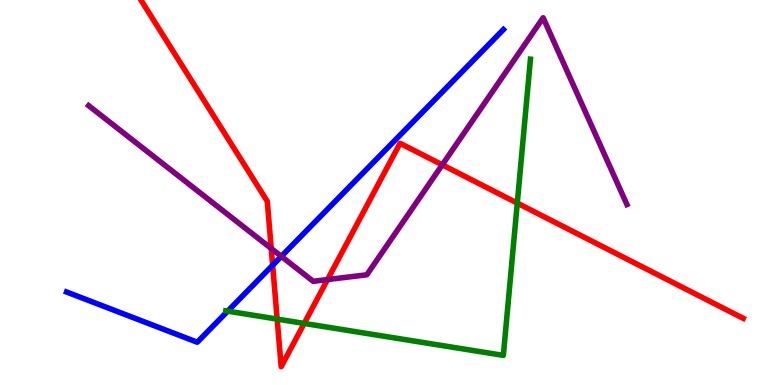[{'lines': ['blue', 'red'], 'intersections': [{'x': 3.52, 'y': 3.11}]}, {'lines': ['green', 'red'], 'intersections': [{'x': 3.58, 'y': 1.71}, {'x': 3.93, 'y': 1.6}, {'x': 6.67, 'y': 4.72}]}, {'lines': ['purple', 'red'], 'intersections': [{'x': 3.5, 'y': 3.55}, {'x': 4.23, 'y': 2.74}, {'x': 5.71, 'y': 5.72}]}, {'lines': ['blue', 'green'], 'intersections': [{'x': 2.94, 'y': 1.92}]}, {'lines': ['blue', 'purple'], 'intersections': [{'x': 3.63, 'y': 3.34}]}, {'lines': ['green', 'purple'], 'intersections': []}]